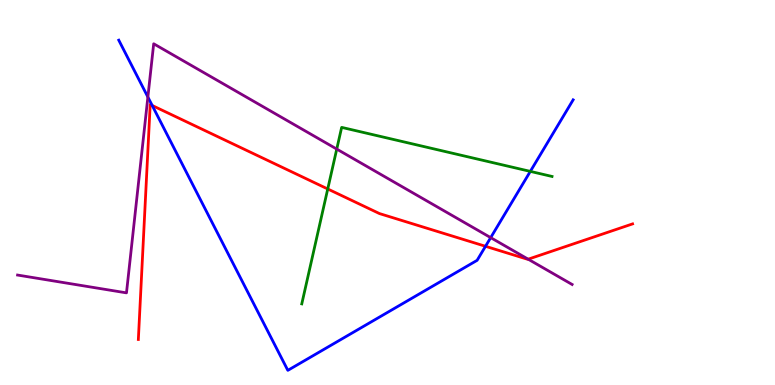[{'lines': ['blue', 'red'], 'intersections': [{'x': 1.96, 'y': 7.26}, {'x': 6.26, 'y': 3.6}]}, {'lines': ['green', 'red'], 'intersections': [{'x': 4.23, 'y': 5.09}]}, {'lines': ['purple', 'red'], 'intersections': [{'x': 6.82, 'y': 3.27}]}, {'lines': ['blue', 'green'], 'intersections': [{'x': 6.84, 'y': 5.55}]}, {'lines': ['blue', 'purple'], 'intersections': [{'x': 1.91, 'y': 7.48}, {'x': 6.33, 'y': 3.83}]}, {'lines': ['green', 'purple'], 'intersections': [{'x': 4.35, 'y': 6.13}]}]